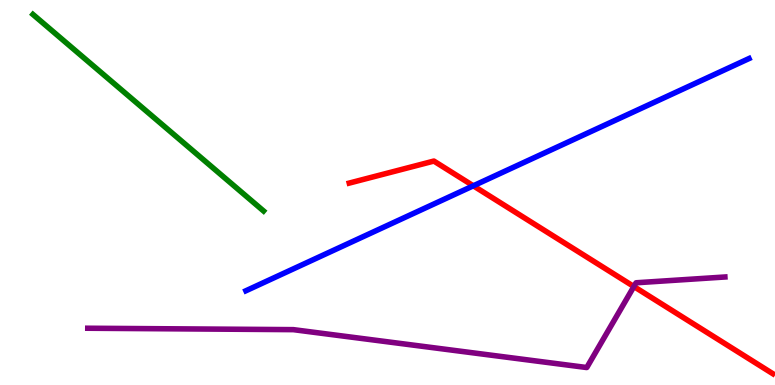[{'lines': ['blue', 'red'], 'intersections': [{'x': 6.11, 'y': 5.17}]}, {'lines': ['green', 'red'], 'intersections': []}, {'lines': ['purple', 'red'], 'intersections': [{'x': 8.18, 'y': 2.56}]}, {'lines': ['blue', 'green'], 'intersections': []}, {'lines': ['blue', 'purple'], 'intersections': []}, {'lines': ['green', 'purple'], 'intersections': []}]